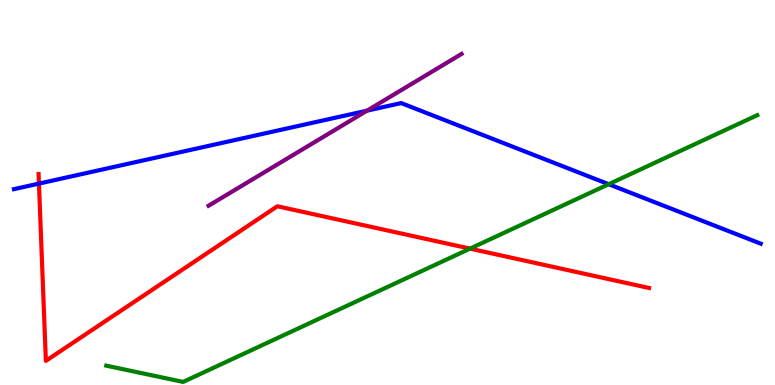[{'lines': ['blue', 'red'], 'intersections': [{'x': 0.503, 'y': 5.23}]}, {'lines': ['green', 'red'], 'intersections': [{'x': 6.06, 'y': 3.54}]}, {'lines': ['purple', 'red'], 'intersections': []}, {'lines': ['blue', 'green'], 'intersections': [{'x': 7.85, 'y': 5.22}]}, {'lines': ['blue', 'purple'], 'intersections': [{'x': 4.74, 'y': 7.13}]}, {'lines': ['green', 'purple'], 'intersections': []}]